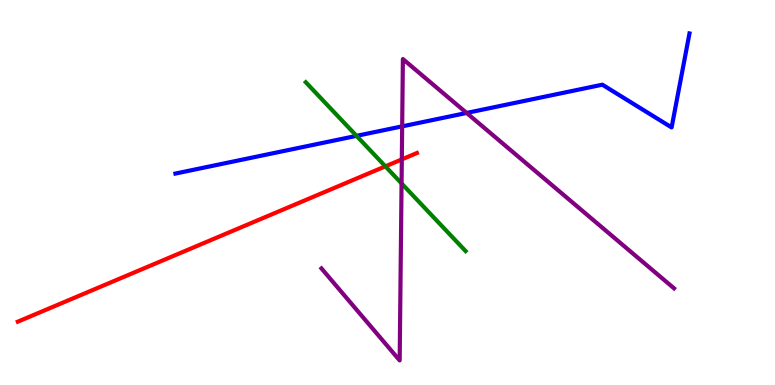[{'lines': ['blue', 'red'], 'intersections': []}, {'lines': ['green', 'red'], 'intersections': [{'x': 4.97, 'y': 5.68}]}, {'lines': ['purple', 'red'], 'intersections': [{'x': 5.18, 'y': 5.86}]}, {'lines': ['blue', 'green'], 'intersections': [{'x': 4.6, 'y': 6.47}]}, {'lines': ['blue', 'purple'], 'intersections': [{'x': 5.19, 'y': 6.72}, {'x': 6.02, 'y': 7.07}]}, {'lines': ['green', 'purple'], 'intersections': [{'x': 5.18, 'y': 5.24}]}]